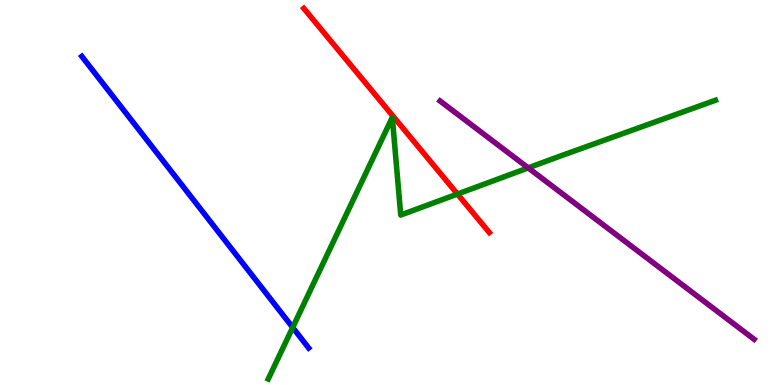[{'lines': ['blue', 'red'], 'intersections': []}, {'lines': ['green', 'red'], 'intersections': [{'x': 5.9, 'y': 4.96}]}, {'lines': ['purple', 'red'], 'intersections': []}, {'lines': ['blue', 'green'], 'intersections': [{'x': 3.78, 'y': 1.49}]}, {'lines': ['blue', 'purple'], 'intersections': []}, {'lines': ['green', 'purple'], 'intersections': [{'x': 6.82, 'y': 5.64}]}]